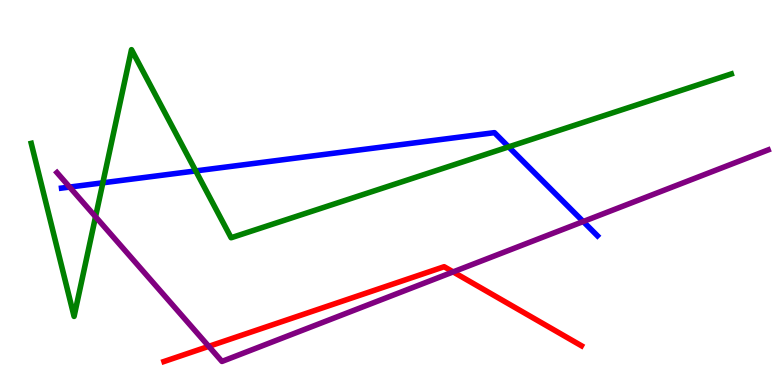[{'lines': ['blue', 'red'], 'intersections': []}, {'lines': ['green', 'red'], 'intersections': []}, {'lines': ['purple', 'red'], 'intersections': [{'x': 2.69, 'y': 1.0}, {'x': 5.85, 'y': 2.94}]}, {'lines': ['blue', 'green'], 'intersections': [{'x': 1.33, 'y': 5.25}, {'x': 2.53, 'y': 5.56}, {'x': 6.56, 'y': 6.19}]}, {'lines': ['blue', 'purple'], 'intersections': [{'x': 0.898, 'y': 5.14}, {'x': 7.53, 'y': 4.25}]}, {'lines': ['green', 'purple'], 'intersections': [{'x': 1.23, 'y': 4.37}]}]